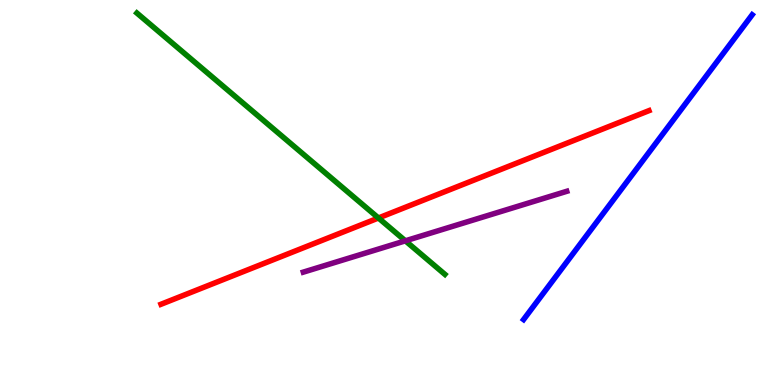[{'lines': ['blue', 'red'], 'intersections': []}, {'lines': ['green', 'red'], 'intersections': [{'x': 4.88, 'y': 4.34}]}, {'lines': ['purple', 'red'], 'intersections': []}, {'lines': ['blue', 'green'], 'intersections': []}, {'lines': ['blue', 'purple'], 'intersections': []}, {'lines': ['green', 'purple'], 'intersections': [{'x': 5.23, 'y': 3.74}]}]